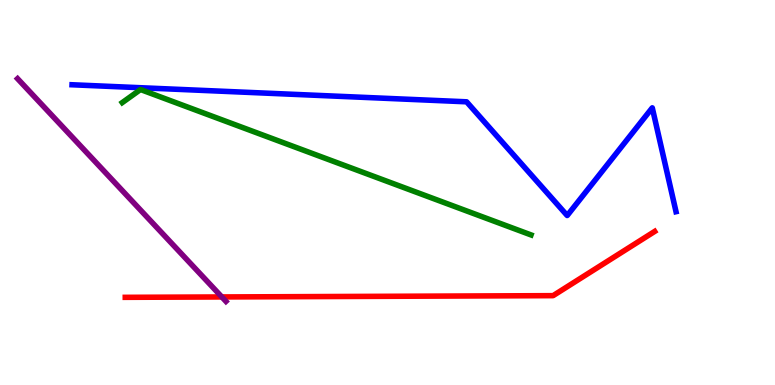[{'lines': ['blue', 'red'], 'intersections': []}, {'lines': ['green', 'red'], 'intersections': []}, {'lines': ['purple', 'red'], 'intersections': [{'x': 2.86, 'y': 2.29}]}, {'lines': ['blue', 'green'], 'intersections': []}, {'lines': ['blue', 'purple'], 'intersections': []}, {'lines': ['green', 'purple'], 'intersections': []}]